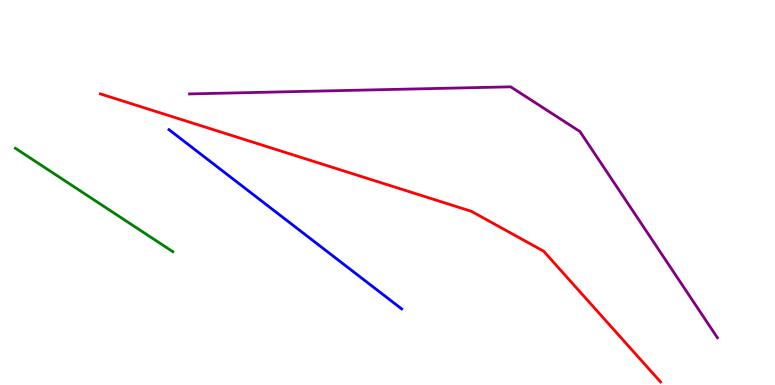[{'lines': ['blue', 'red'], 'intersections': []}, {'lines': ['green', 'red'], 'intersections': []}, {'lines': ['purple', 'red'], 'intersections': []}, {'lines': ['blue', 'green'], 'intersections': []}, {'lines': ['blue', 'purple'], 'intersections': []}, {'lines': ['green', 'purple'], 'intersections': []}]